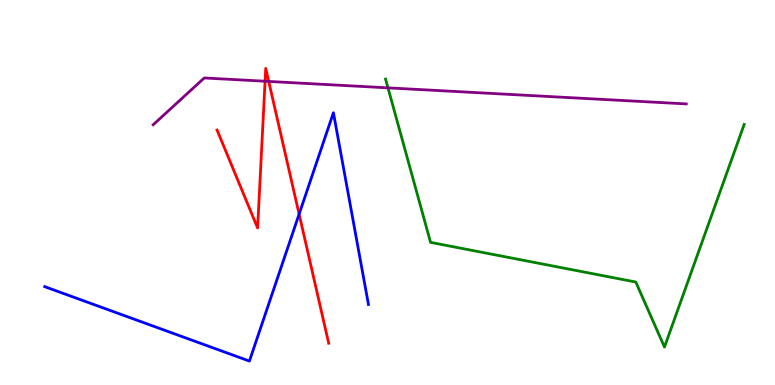[{'lines': ['blue', 'red'], 'intersections': [{'x': 3.86, 'y': 4.44}]}, {'lines': ['green', 'red'], 'intersections': []}, {'lines': ['purple', 'red'], 'intersections': [{'x': 3.42, 'y': 7.89}, {'x': 3.47, 'y': 7.88}]}, {'lines': ['blue', 'green'], 'intersections': []}, {'lines': ['blue', 'purple'], 'intersections': []}, {'lines': ['green', 'purple'], 'intersections': [{'x': 5.01, 'y': 7.72}]}]